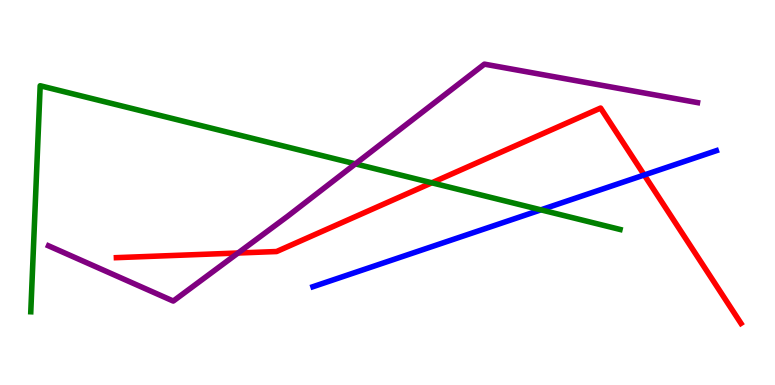[{'lines': ['blue', 'red'], 'intersections': [{'x': 8.31, 'y': 5.45}]}, {'lines': ['green', 'red'], 'intersections': [{'x': 5.57, 'y': 5.25}]}, {'lines': ['purple', 'red'], 'intersections': [{'x': 3.07, 'y': 3.43}]}, {'lines': ['blue', 'green'], 'intersections': [{'x': 6.98, 'y': 4.55}]}, {'lines': ['blue', 'purple'], 'intersections': []}, {'lines': ['green', 'purple'], 'intersections': [{'x': 4.59, 'y': 5.74}]}]